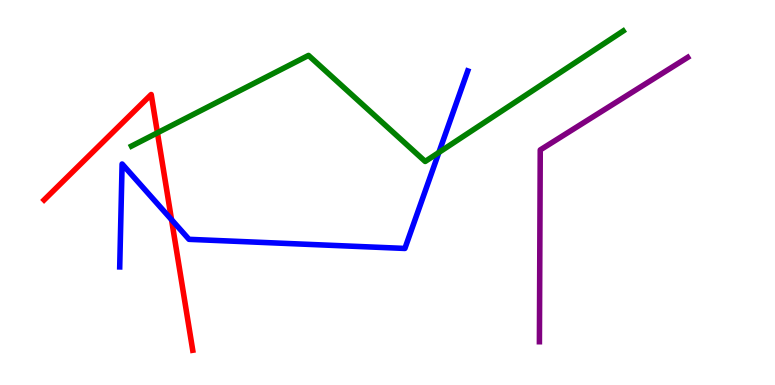[{'lines': ['blue', 'red'], 'intersections': [{'x': 2.21, 'y': 4.29}]}, {'lines': ['green', 'red'], 'intersections': [{'x': 2.03, 'y': 6.55}]}, {'lines': ['purple', 'red'], 'intersections': []}, {'lines': ['blue', 'green'], 'intersections': [{'x': 5.66, 'y': 6.04}]}, {'lines': ['blue', 'purple'], 'intersections': []}, {'lines': ['green', 'purple'], 'intersections': []}]